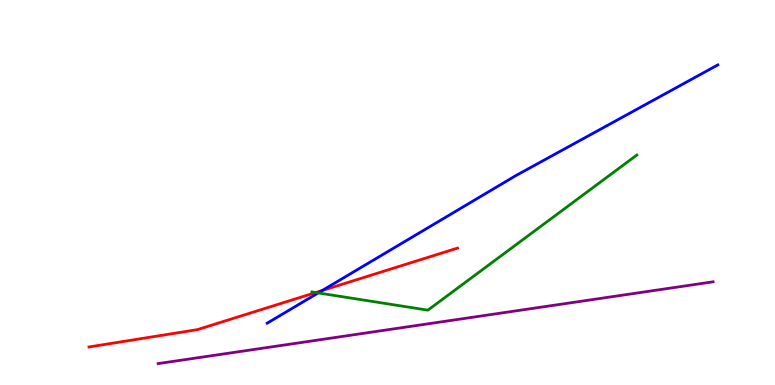[{'lines': ['blue', 'red'], 'intersections': [{'x': 4.16, 'y': 2.45}]}, {'lines': ['green', 'red'], 'intersections': [{'x': 4.07, 'y': 2.4}]}, {'lines': ['purple', 'red'], 'intersections': []}, {'lines': ['blue', 'green'], 'intersections': [{'x': 4.11, 'y': 2.39}]}, {'lines': ['blue', 'purple'], 'intersections': []}, {'lines': ['green', 'purple'], 'intersections': []}]